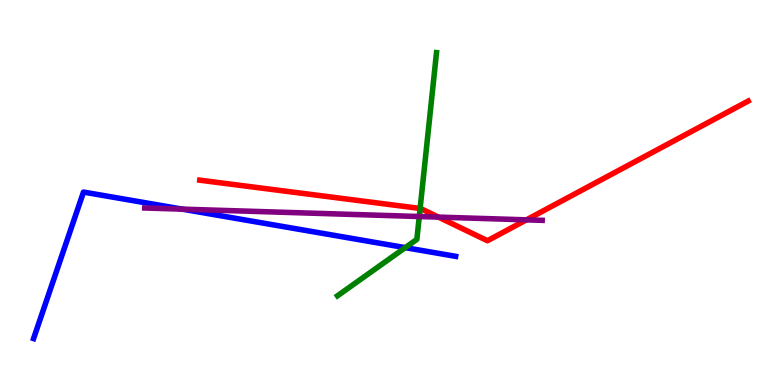[{'lines': ['blue', 'red'], 'intersections': []}, {'lines': ['green', 'red'], 'intersections': [{'x': 5.42, 'y': 4.59}]}, {'lines': ['purple', 'red'], 'intersections': [{'x': 5.66, 'y': 4.36}, {'x': 6.79, 'y': 4.29}]}, {'lines': ['blue', 'green'], 'intersections': [{'x': 5.23, 'y': 3.57}]}, {'lines': ['blue', 'purple'], 'intersections': [{'x': 2.35, 'y': 4.57}]}, {'lines': ['green', 'purple'], 'intersections': [{'x': 5.41, 'y': 4.38}]}]